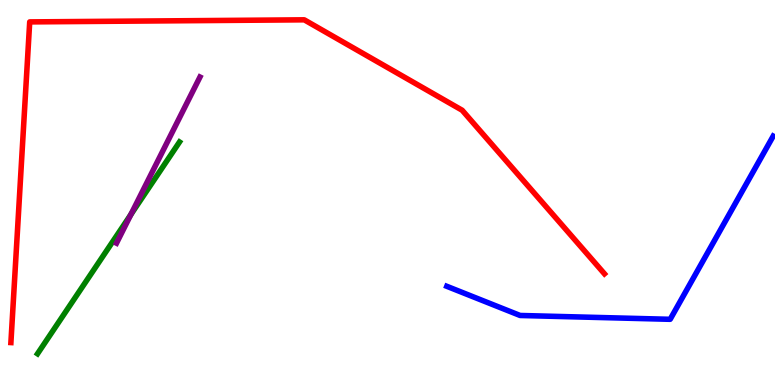[{'lines': ['blue', 'red'], 'intersections': []}, {'lines': ['green', 'red'], 'intersections': []}, {'lines': ['purple', 'red'], 'intersections': []}, {'lines': ['blue', 'green'], 'intersections': []}, {'lines': ['blue', 'purple'], 'intersections': []}, {'lines': ['green', 'purple'], 'intersections': [{'x': 1.69, 'y': 4.43}]}]